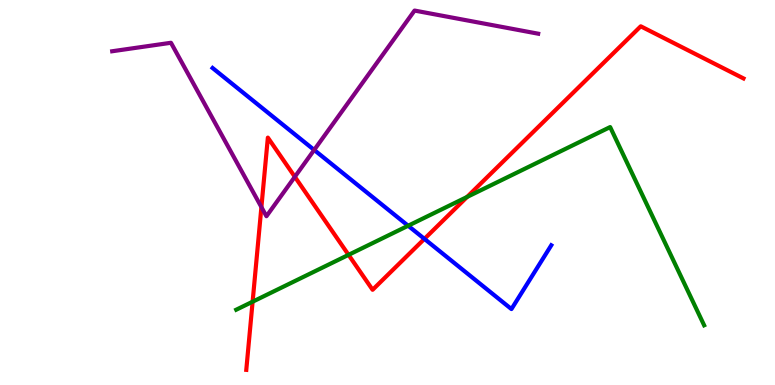[{'lines': ['blue', 'red'], 'intersections': [{'x': 5.48, 'y': 3.8}]}, {'lines': ['green', 'red'], 'intersections': [{'x': 3.26, 'y': 2.16}, {'x': 4.5, 'y': 3.38}, {'x': 6.03, 'y': 4.88}]}, {'lines': ['purple', 'red'], 'intersections': [{'x': 3.37, 'y': 4.62}, {'x': 3.8, 'y': 5.41}]}, {'lines': ['blue', 'green'], 'intersections': [{'x': 5.27, 'y': 4.14}]}, {'lines': ['blue', 'purple'], 'intersections': [{'x': 4.05, 'y': 6.11}]}, {'lines': ['green', 'purple'], 'intersections': []}]